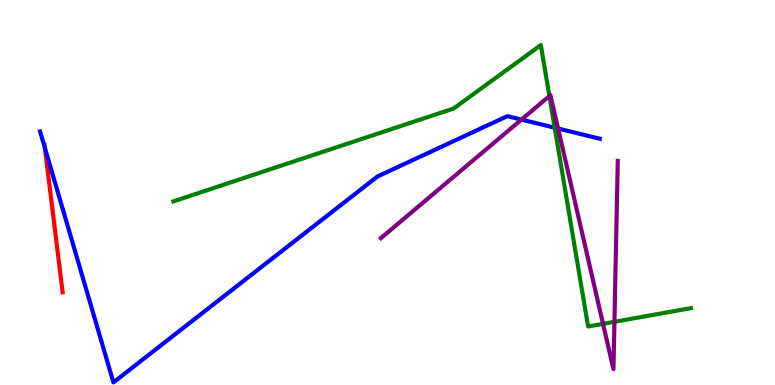[{'lines': ['blue', 'red'], 'intersections': [{'x': 0.579, 'y': 6.15}]}, {'lines': ['green', 'red'], 'intersections': []}, {'lines': ['purple', 'red'], 'intersections': []}, {'lines': ['blue', 'green'], 'intersections': [{'x': 7.16, 'y': 6.68}]}, {'lines': ['blue', 'purple'], 'intersections': [{'x': 6.73, 'y': 6.89}, {'x': 7.2, 'y': 6.66}]}, {'lines': ['green', 'purple'], 'intersections': [{'x': 7.09, 'y': 7.51}, {'x': 7.78, 'y': 1.59}, {'x': 7.93, 'y': 1.64}]}]